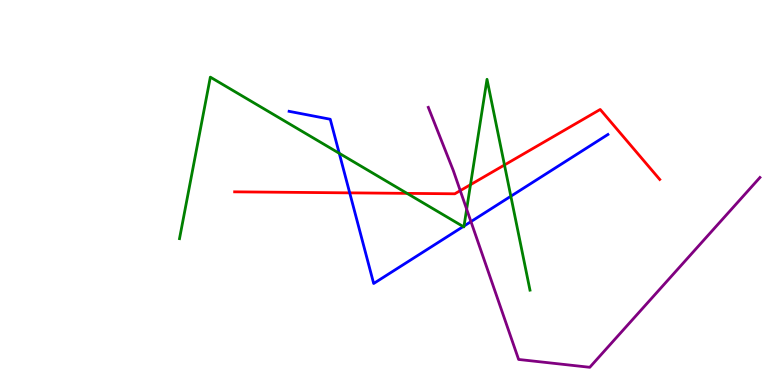[{'lines': ['blue', 'red'], 'intersections': [{'x': 4.51, 'y': 4.99}]}, {'lines': ['green', 'red'], 'intersections': [{'x': 5.25, 'y': 4.98}, {'x': 6.07, 'y': 5.2}, {'x': 6.51, 'y': 5.71}]}, {'lines': ['purple', 'red'], 'intersections': [{'x': 5.94, 'y': 5.05}]}, {'lines': ['blue', 'green'], 'intersections': [{'x': 4.38, 'y': 6.02}, {'x': 5.98, 'y': 4.12}, {'x': 5.99, 'y': 4.13}, {'x': 6.59, 'y': 4.9}]}, {'lines': ['blue', 'purple'], 'intersections': [{'x': 6.08, 'y': 4.24}]}, {'lines': ['green', 'purple'], 'intersections': [{'x': 6.02, 'y': 4.57}]}]